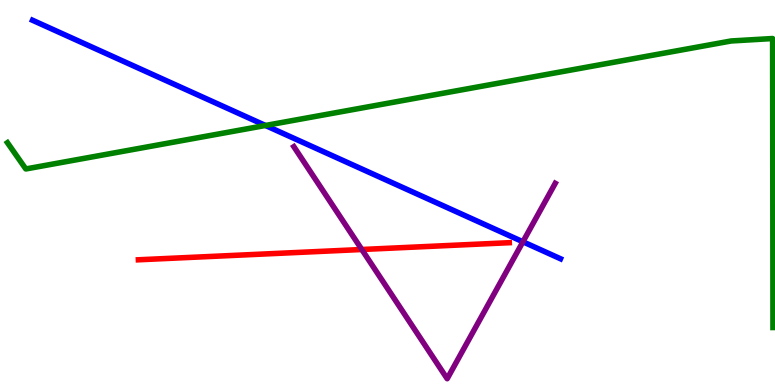[{'lines': ['blue', 'red'], 'intersections': []}, {'lines': ['green', 'red'], 'intersections': []}, {'lines': ['purple', 'red'], 'intersections': [{'x': 4.67, 'y': 3.52}]}, {'lines': ['blue', 'green'], 'intersections': [{'x': 3.43, 'y': 6.74}]}, {'lines': ['blue', 'purple'], 'intersections': [{'x': 6.75, 'y': 3.72}]}, {'lines': ['green', 'purple'], 'intersections': []}]